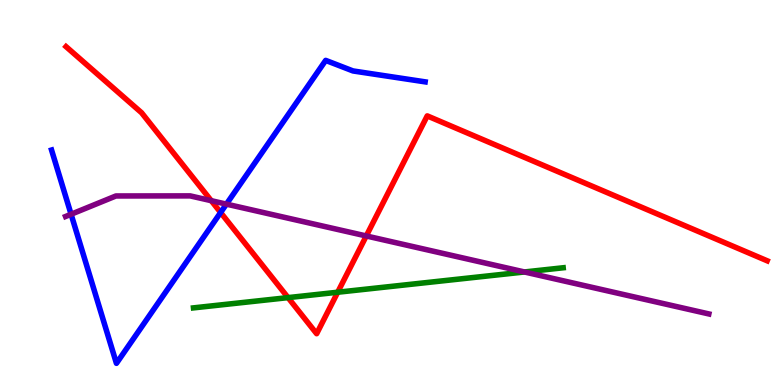[{'lines': ['blue', 'red'], 'intersections': [{'x': 2.85, 'y': 4.48}]}, {'lines': ['green', 'red'], 'intersections': [{'x': 3.72, 'y': 2.27}, {'x': 4.36, 'y': 2.41}]}, {'lines': ['purple', 'red'], 'intersections': [{'x': 2.73, 'y': 4.79}, {'x': 4.73, 'y': 3.87}]}, {'lines': ['blue', 'green'], 'intersections': []}, {'lines': ['blue', 'purple'], 'intersections': [{'x': 0.917, 'y': 4.43}, {'x': 2.92, 'y': 4.7}]}, {'lines': ['green', 'purple'], 'intersections': [{'x': 6.77, 'y': 2.94}]}]